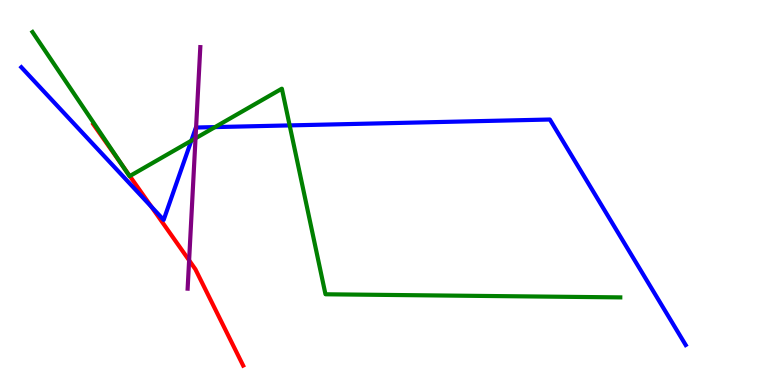[{'lines': ['blue', 'red'], 'intersections': [{'x': 1.95, 'y': 4.63}]}, {'lines': ['green', 'red'], 'intersections': [{'x': 1.58, 'y': 5.7}, {'x': 1.67, 'y': 5.43}]}, {'lines': ['purple', 'red'], 'intersections': [{'x': 2.44, 'y': 3.24}]}, {'lines': ['blue', 'green'], 'intersections': [{'x': 2.47, 'y': 6.35}, {'x': 2.77, 'y': 6.7}, {'x': 3.74, 'y': 6.74}]}, {'lines': ['blue', 'purple'], 'intersections': [{'x': 2.53, 'y': 6.69}]}, {'lines': ['green', 'purple'], 'intersections': [{'x': 2.52, 'y': 6.41}]}]